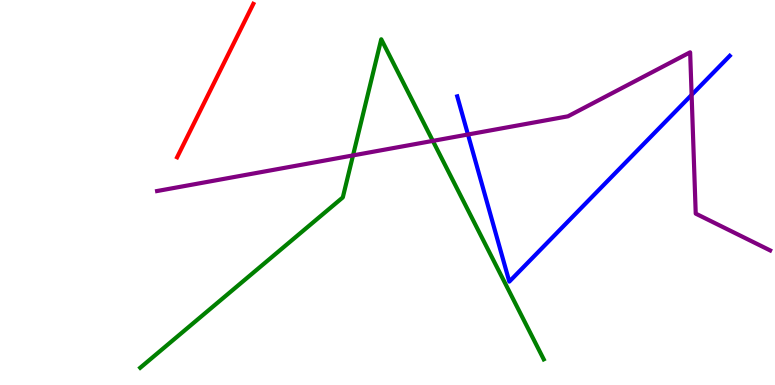[{'lines': ['blue', 'red'], 'intersections': []}, {'lines': ['green', 'red'], 'intersections': []}, {'lines': ['purple', 'red'], 'intersections': []}, {'lines': ['blue', 'green'], 'intersections': []}, {'lines': ['blue', 'purple'], 'intersections': [{'x': 6.04, 'y': 6.51}, {'x': 8.92, 'y': 7.54}]}, {'lines': ['green', 'purple'], 'intersections': [{'x': 4.56, 'y': 5.96}, {'x': 5.59, 'y': 6.34}]}]